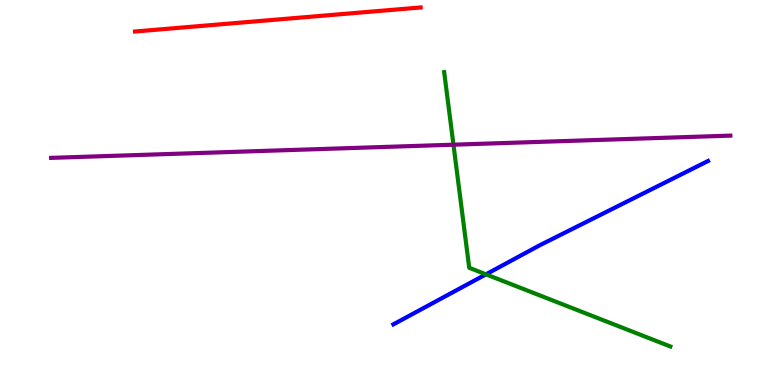[{'lines': ['blue', 'red'], 'intersections': []}, {'lines': ['green', 'red'], 'intersections': []}, {'lines': ['purple', 'red'], 'intersections': []}, {'lines': ['blue', 'green'], 'intersections': [{'x': 6.27, 'y': 2.87}]}, {'lines': ['blue', 'purple'], 'intersections': []}, {'lines': ['green', 'purple'], 'intersections': [{'x': 5.85, 'y': 6.24}]}]